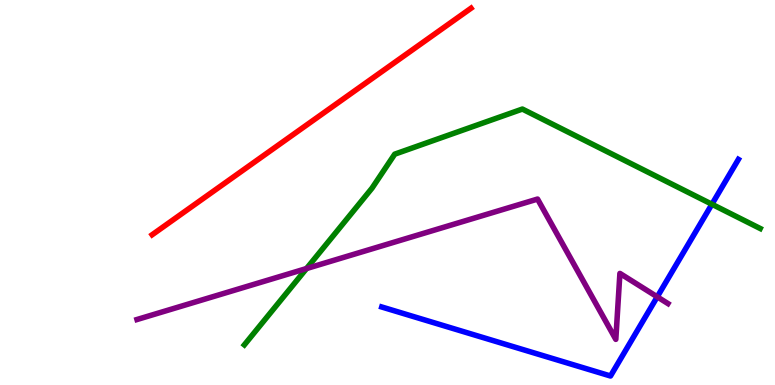[{'lines': ['blue', 'red'], 'intersections': []}, {'lines': ['green', 'red'], 'intersections': []}, {'lines': ['purple', 'red'], 'intersections': []}, {'lines': ['blue', 'green'], 'intersections': [{'x': 9.19, 'y': 4.69}]}, {'lines': ['blue', 'purple'], 'intersections': [{'x': 8.48, 'y': 2.29}]}, {'lines': ['green', 'purple'], 'intersections': [{'x': 3.96, 'y': 3.02}]}]